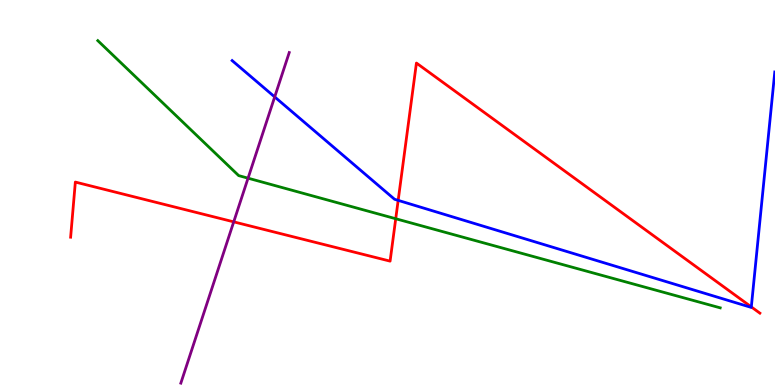[{'lines': ['blue', 'red'], 'intersections': [{'x': 5.14, 'y': 4.8}, {'x': 9.69, 'y': 2.03}]}, {'lines': ['green', 'red'], 'intersections': [{'x': 5.11, 'y': 4.32}]}, {'lines': ['purple', 'red'], 'intersections': [{'x': 3.02, 'y': 4.24}]}, {'lines': ['blue', 'green'], 'intersections': []}, {'lines': ['blue', 'purple'], 'intersections': [{'x': 3.54, 'y': 7.48}]}, {'lines': ['green', 'purple'], 'intersections': [{'x': 3.2, 'y': 5.37}]}]